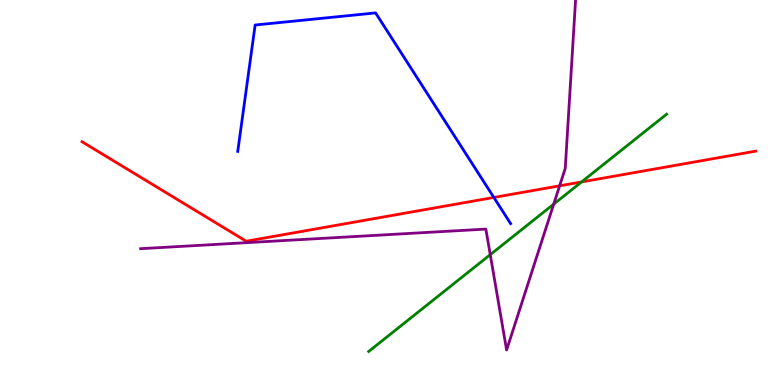[{'lines': ['blue', 'red'], 'intersections': [{'x': 6.37, 'y': 4.87}]}, {'lines': ['green', 'red'], 'intersections': [{'x': 7.5, 'y': 5.27}]}, {'lines': ['purple', 'red'], 'intersections': [{'x': 7.22, 'y': 5.17}]}, {'lines': ['blue', 'green'], 'intersections': []}, {'lines': ['blue', 'purple'], 'intersections': []}, {'lines': ['green', 'purple'], 'intersections': [{'x': 6.33, 'y': 3.39}, {'x': 7.14, 'y': 4.7}]}]